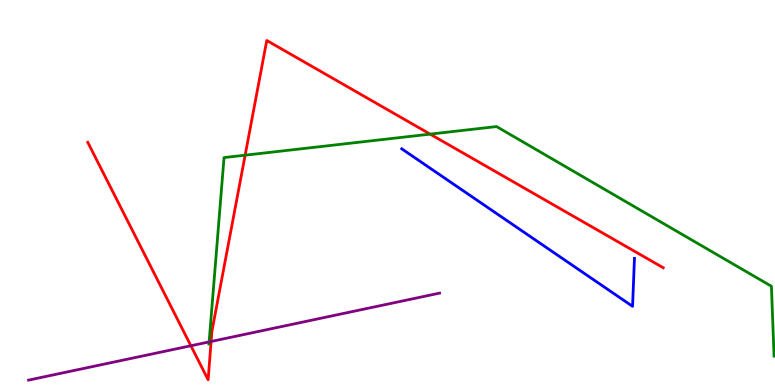[{'lines': ['blue', 'red'], 'intersections': []}, {'lines': ['green', 'red'], 'intersections': [{'x': 3.16, 'y': 5.97}, {'x': 5.55, 'y': 6.52}]}, {'lines': ['purple', 'red'], 'intersections': [{'x': 2.46, 'y': 1.02}, {'x': 2.72, 'y': 1.13}]}, {'lines': ['blue', 'green'], 'intersections': []}, {'lines': ['blue', 'purple'], 'intersections': []}, {'lines': ['green', 'purple'], 'intersections': [{'x': 2.7, 'y': 1.12}]}]